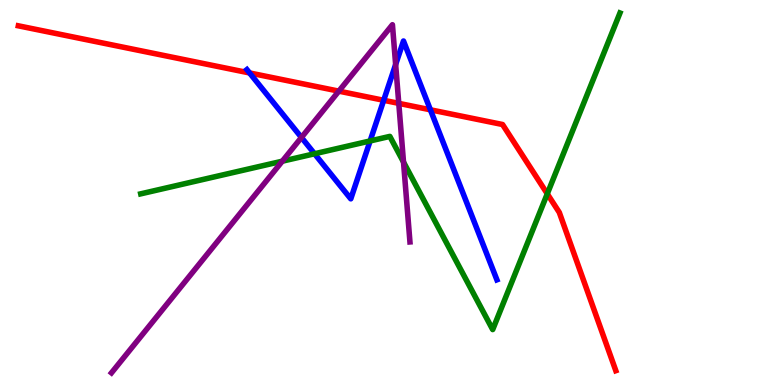[{'lines': ['blue', 'red'], 'intersections': [{'x': 3.22, 'y': 8.11}, {'x': 4.95, 'y': 7.4}, {'x': 5.55, 'y': 7.15}]}, {'lines': ['green', 'red'], 'intersections': [{'x': 7.06, 'y': 4.97}]}, {'lines': ['purple', 'red'], 'intersections': [{'x': 4.37, 'y': 7.63}, {'x': 5.15, 'y': 7.32}]}, {'lines': ['blue', 'green'], 'intersections': [{'x': 4.06, 'y': 6.01}, {'x': 4.78, 'y': 6.34}]}, {'lines': ['blue', 'purple'], 'intersections': [{'x': 3.89, 'y': 6.43}, {'x': 5.11, 'y': 8.32}]}, {'lines': ['green', 'purple'], 'intersections': [{'x': 3.64, 'y': 5.81}, {'x': 5.21, 'y': 5.79}]}]